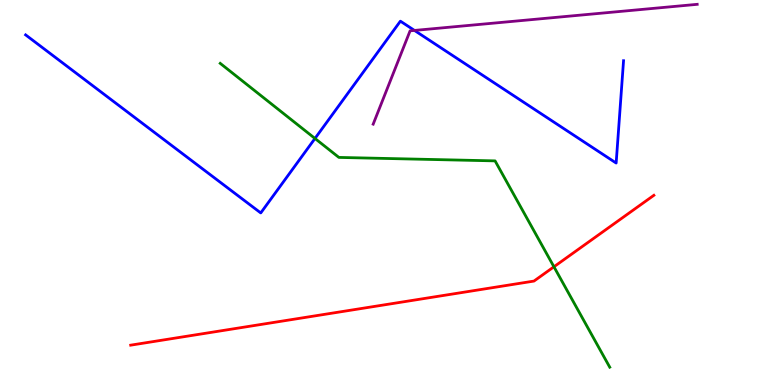[{'lines': ['blue', 'red'], 'intersections': []}, {'lines': ['green', 'red'], 'intersections': [{'x': 7.15, 'y': 3.07}]}, {'lines': ['purple', 'red'], 'intersections': []}, {'lines': ['blue', 'green'], 'intersections': [{'x': 4.06, 'y': 6.4}]}, {'lines': ['blue', 'purple'], 'intersections': [{'x': 5.35, 'y': 9.21}]}, {'lines': ['green', 'purple'], 'intersections': []}]